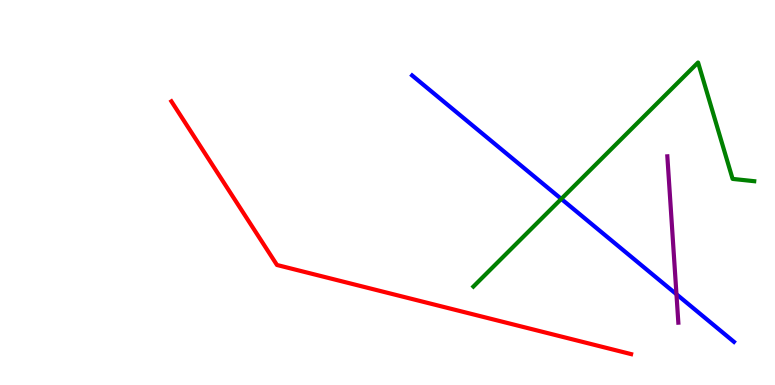[{'lines': ['blue', 'red'], 'intersections': []}, {'lines': ['green', 'red'], 'intersections': []}, {'lines': ['purple', 'red'], 'intersections': []}, {'lines': ['blue', 'green'], 'intersections': [{'x': 7.24, 'y': 4.83}]}, {'lines': ['blue', 'purple'], 'intersections': [{'x': 8.73, 'y': 2.36}]}, {'lines': ['green', 'purple'], 'intersections': []}]